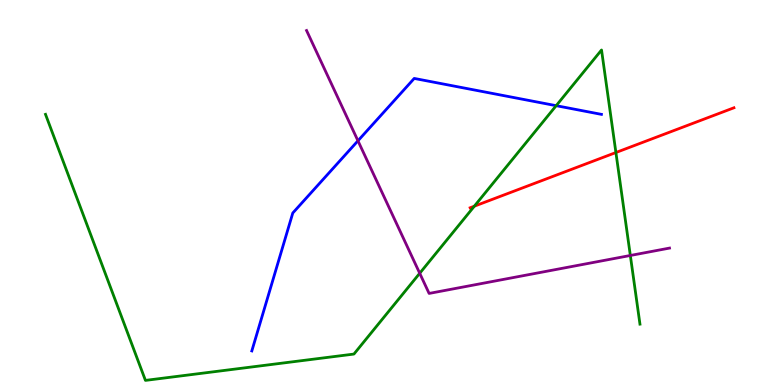[{'lines': ['blue', 'red'], 'intersections': []}, {'lines': ['green', 'red'], 'intersections': [{'x': 6.12, 'y': 4.64}, {'x': 7.95, 'y': 6.04}]}, {'lines': ['purple', 'red'], 'intersections': []}, {'lines': ['blue', 'green'], 'intersections': [{'x': 7.18, 'y': 7.26}]}, {'lines': ['blue', 'purple'], 'intersections': [{'x': 4.62, 'y': 6.34}]}, {'lines': ['green', 'purple'], 'intersections': [{'x': 5.42, 'y': 2.9}, {'x': 8.13, 'y': 3.36}]}]